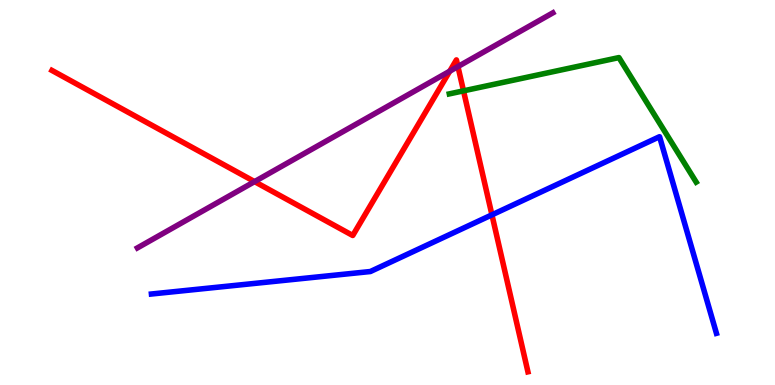[{'lines': ['blue', 'red'], 'intersections': [{'x': 6.35, 'y': 4.42}]}, {'lines': ['green', 'red'], 'intersections': [{'x': 5.98, 'y': 7.64}]}, {'lines': ['purple', 'red'], 'intersections': [{'x': 3.28, 'y': 5.28}, {'x': 5.8, 'y': 8.15}, {'x': 5.91, 'y': 8.27}]}, {'lines': ['blue', 'green'], 'intersections': []}, {'lines': ['blue', 'purple'], 'intersections': []}, {'lines': ['green', 'purple'], 'intersections': []}]